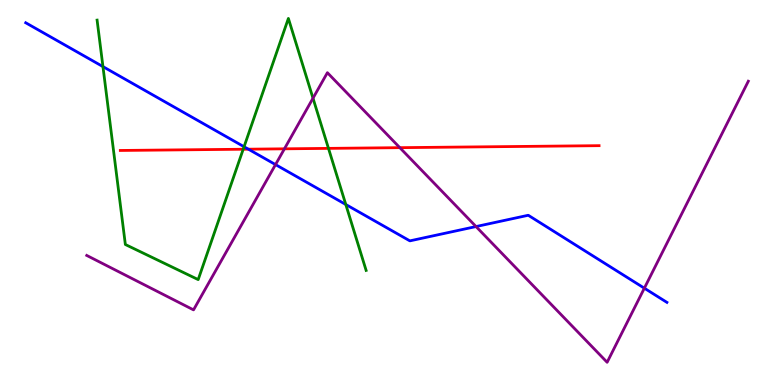[{'lines': ['blue', 'red'], 'intersections': [{'x': 3.2, 'y': 6.13}]}, {'lines': ['green', 'red'], 'intersections': [{'x': 3.14, 'y': 6.12}, {'x': 4.24, 'y': 6.15}]}, {'lines': ['purple', 'red'], 'intersections': [{'x': 3.67, 'y': 6.13}, {'x': 5.16, 'y': 6.16}]}, {'lines': ['blue', 'green'], 'intersections': [{'x': 1.33, 'y': 8.27}, {'x': 3.15, 'y': 6.19}, {'x': 4.46, 'y': 4.69}]}, {'lines': ['blue', 'purple'], 'intersections': [{'x': 3.56, 'y': 5.72}, {'x': 6.14, 'y': 4.12}, {'x': 8.31, 'y': 2.51}]}, {'lines': ['green', 'purple'], 'intersections': [{'x': 4.04, 'y': 7.45}]}]